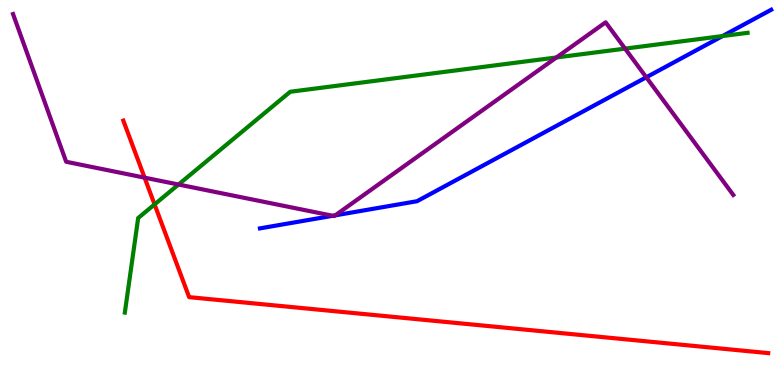[{'lines': ['blue', 'red'], 'intersections': []}, {'lines': ['green', 'red'], 'intersections': [{'x': 1.99, 'y': 4.69}]}, {'lines': ['purple', 'red'], 'intersections': [{'x': 1.87, 'y': 5.39}]}, {'lines': ['blue', 'green'], 'intersections': [{'x': 9.32, 'y': 9.06}]}, {'lines': ['blue', 'purple'], 'intersections': [{'x': 4.29, 'y': 4.4}, {'x': 4.33, 'y': 4.41}, {'x': 8.34, 'y': 7.99}]}, {'lines': ['green', 'purple'], 'intersections': [{'x': 2.3, 'y': 5.21}, {'x': 7.18, 'y': 8.51}, {'x': 8.07, 'y': 8.74}]}]